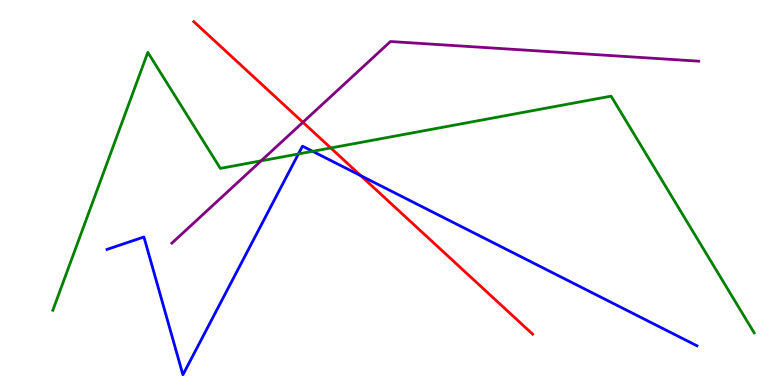[{'lines': ['blue', 'red'], 'intersections': [{'x': 4.66, 'y': 5.44}]}, {'lines': ['green', 'red'], 'intersections': [{'x': 4.27, 'y': 6.16}]}, {'lines': ['purple', 'red'], 'intersections': [{'x': 3.91, 'y': 6.82}]}, {'lines': ['blue', 'green'], 'intersections': [{'x': 3.85, 'y': 6.0}, {'x': 4.03, 'y': 6.07}]}, {'lines': ['blue', 'purple'], 'intersections': []}, {'lines': ['green', 'purple'], 'intersections': [{'x': 3.37, 'y': 5.82}]}]